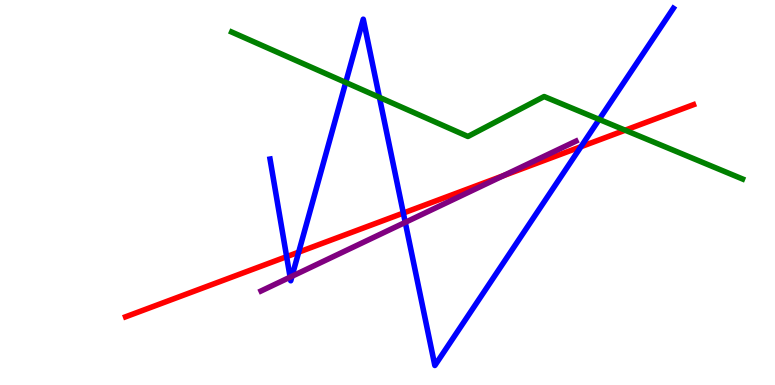[{'lines': ['blue', 'red'], 'intersections': [{'x': 3.7, 'y': 3.33}, {'x': 3.85, 'y': 3.45}, {'x': 5.2, 'y': 4.47}, {'x': 7.5, 'y': 6.19}]}, {'lines': ['green', 'red'], 'intersections': [{'x': 8.07, 'y': 6.62}]}, {'lines': ['purple', 'red'], 'intersections': [{'x': 6.49, 'y': 5.44}]}, {'lines': ['blue', 'green'], 'intersections': [{'x': 4.46, 'y': 7.86}, {'x': 4.9, 'y': 7.47}, {'x': 7.73, 'y': 6.9}]}, {'lines': ['blue', 'purple'], 'intersections': [{'x': 3.74, 'y': 2.8}, {'x': 3.77, 'y': 2.82}, {'x': 5.23, 'y': 4.22}]}, {'lines': ['green', 'purple'], 'intersections': []}]